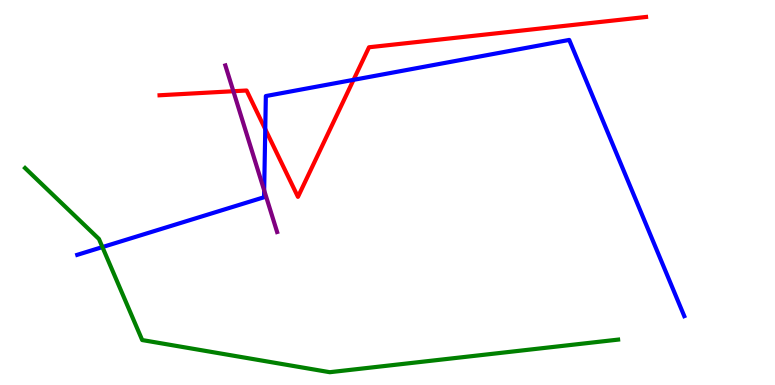[{'lines': ['blue', 'red'], 'intersections': [{'x': 3.42, 'y': 6.65}, {'x': 4.56, 'y': 7.93}]}, {'lines': ['green', 'red'], 'intersections': []}, {'lines': ['purple', 'red'], 'intersections': [{'x': 3.01, 'y': 7.63}]}, {'lines': ['blue', 'green'], 'intersections': [{'x': 1.32, 'y': 3.58}]}, {'lines': ['blue', 'purple'], 'intersections': [{'x': 3.41, 'y': 5.06}]}, {'lines': ['green', 'purple'], 'intersections': []}]